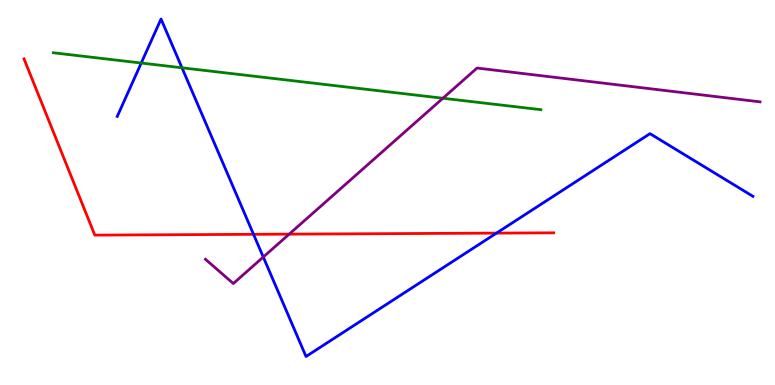[{'lines': ['blue', 'red'], 'intersections': [{'x': 3.27, 'y': 3.91}, {'x': 6.41, 'y': 3.95}]}, {'lines': ['green', 'red'], 'intersections': []}, {'lines': ['purple', 'red'], 'intersections': [{'x': 3.73, 'y': 3.92}]}, {'lines': ['blue', 'green'], 'intersections': [{'x': 1.82, 'y': 8.36}, {'x': 2.35, 'y': 8.24}]}, {'lines': ['blue', 'purple'], 'intersections': [{'x': 3.4, 'y': 3.32}]}, {'lines': ['green', 'purple'], 'intersections': [{'x': 5.71, 'y': 7.45}]}]